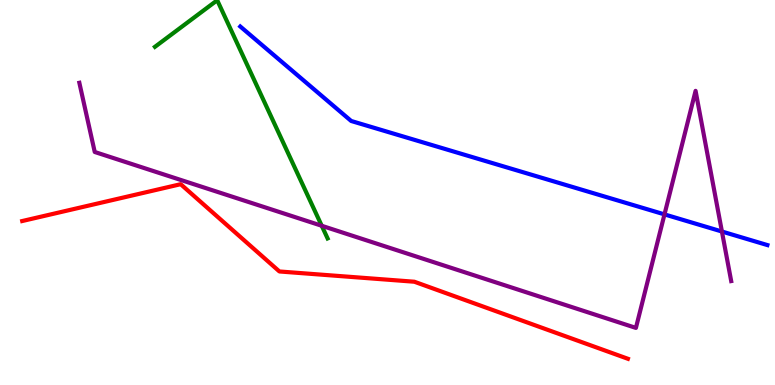[{'lines': ['blue', 'red'], 'intersections': []}, {'lines': ['green', 'red'], 'intersections': []}, {'lines': ['purple', 'red'], 'intersections': []}, {'lines': ['blue', 'green'], 'intersections': []}, {'lines': ['blue', 'purple'], 'intersections': [{'x': 8.57, 'y': 4.43}, {'x': 9.32, 'y': 3.99}]}, {'lines': ['green', 'purple'], 'intersections': [{'x': 4.15, 'y': 4.14}]}]